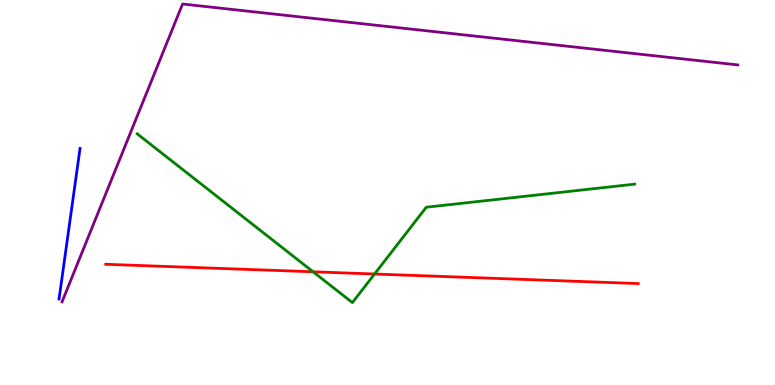[{'lines': ['blue', 'red'], 'intersections': []}, {'lines': ['green', 'red'], 'intersections': [{'x': 4.04, 'y': 2.94}, {'x': 4.83, 'y': 2.88}]}, {'lines': ['purple', 'red'], 'intersections': []}, {'lines': ['blue', 'green'], 'intersections': []}, {'lines': ['blue', 'purple'], 'intersections': []}, {'lines': ['green', 'purple'], 'intersections': []}]